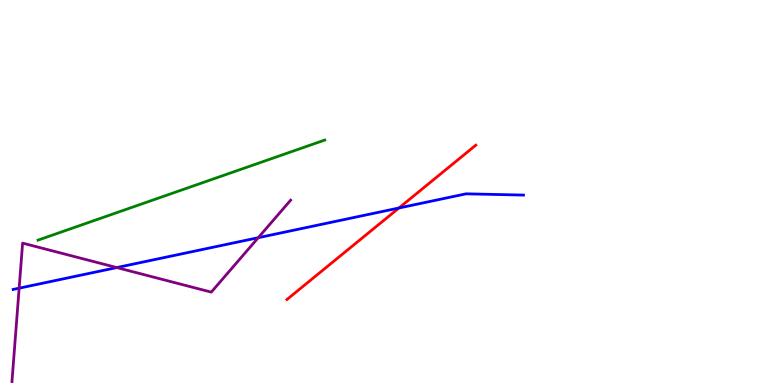[{'lines': ['blue', 'red'], 'intersections': [{'x': 5.15, 'y': 4.6}]}, {'lines': ['green', 'red'], 'intersections': []}, {'lines': ['purple', 'red'], 'intersections': []}, {'lines': ['blue', 'green'], 'intersections': []}, {'lines': ['blue', 'purple'], 'intersections': [{'x': 0.247, 'y': 2.51}, {'x': 1.51, 'y': 3.05}, {'x': 3.33, 'y': 3.83}]}, {'lines': ['green', 'purple'], 'intersections': []}]